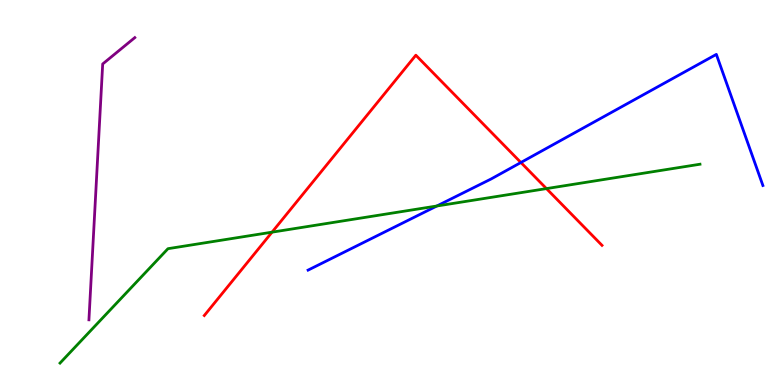[{'lines': ['blue', 'red'], 'intersections': [{'x': 6.72, 'y': 5.78}]}, {'lines': ['green', 'red'], 'intersections': [{'x': 3.51, 'y': 3.97}, {'x': 7.05, 'y': 5.1}]}, {'lines': ['purple', 'red'], 'intersections': []}, {'lines': ['blue', 'green'], 'intersections': [{'x': 5.64, 'y': 4.65}]}, {'lines': ['blue', 'purple'], 'intersections': []}, {'lines': ['green', 'purple'], 'intersections': []}]